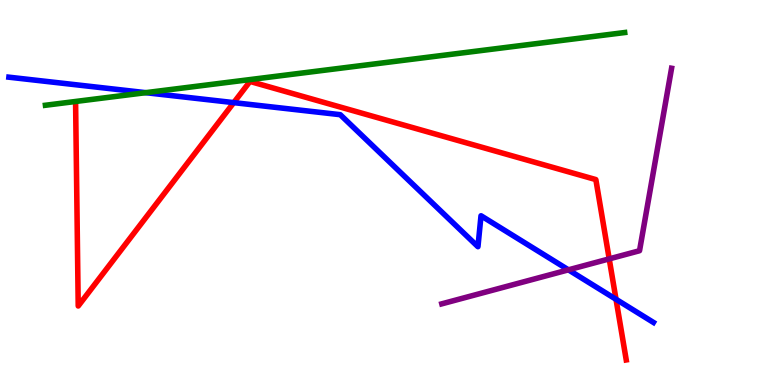[{'lines': ['blue', 'red'], 'intersections': [{'x': 3.02, 'y': 7.33}, {'x': 7.95, 'y': 2.23}]}, {'lines': ['green', 'red'], 'intersections': []}, {'lines': ['purple', 'red'], 'intersections': [{'x': 7.86, 'y': 3.28}]}, {'lines': ['blue', 'green'], 'intersections': [{'x': 1.88, 'y': 7.59}]}, {'lines': ['blue', 'purple'], 'intersections': [{'x': 7.33, 'y': 2.99}]}, {'lines': ['green', 'purple'], 'intersections': []}]